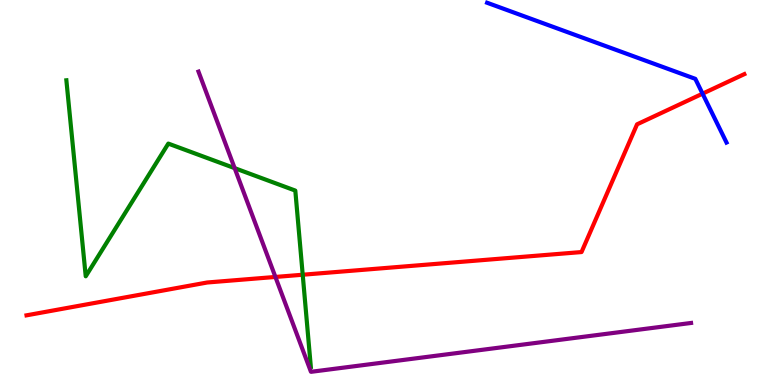[{'lines': ['blue', 'red'], 'intersections': [{'x': 9.07, 'y': 7.57}]}, {'lines': ['green', 'red'], 'intersections': [{'x': 3.91, 'y': 2.86}]}, {'lines': ['purple', 'red'], 'intersections': [{'x': 3.55, 'y': 2.81}]}, {'lines': ['blue', 'green'], 'intersections': []}, {'lines': ['blue', 'purple'], 'intersections': []}, {'lines': ['green', 'purple'], 'intersections': [{'x': 3.03, 'y': 5.63}]}]